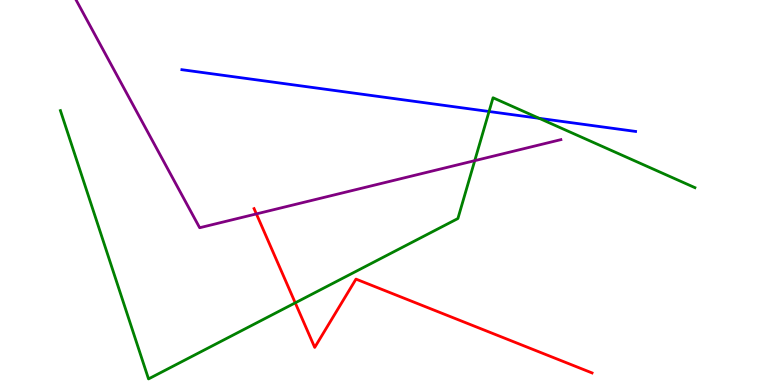[{'lines': ['blue', 'red'], 'intersections': []}, {'lines': ['green', 'red'], 'intersections': [{'x': 3.81, 'y': 2.13}]}, {'lines': ['purple', 'red'], 'intersections': [{'x': 3.31, 'y': 4.44}]}, {'lines': ['blue', 'green'], 'intersections': [{'x': 6.31, 'y': 7.1}, {'x': 6.96, 'y': 6.93}]}, {'lines': ['blue', 'purple'], 'intersections': []}, {'lines': ['green', 'purple'], 'intersections': [{'x': 6.13, 'y': 5.83}]}]